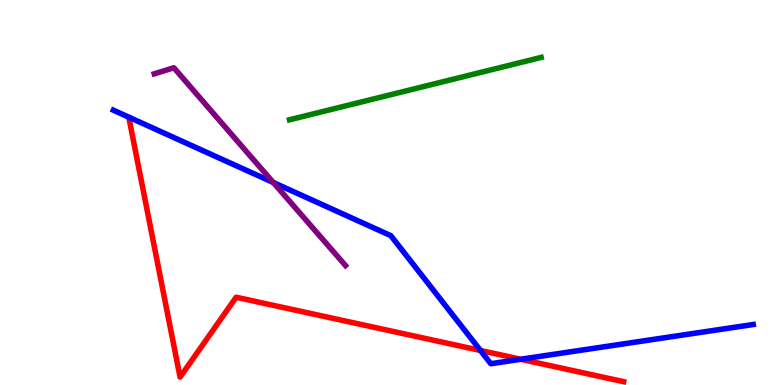[{'lines': ['blue', 'red'], 'intersections': [{'x': 6.2, 'y': 0.897}, {'x': 6.72, 'y': 0.669}]}, {'lines': ['green', 'red'], 'intersections': []}, {'lines': ['purple', 'red'], 'intersections': []}, {'lines': ['blue', 'green'], 'intersections': []}, {'lines': ['blue', 'purple'], 'intersections': [{'x': 3.53, 'y': 5.26}]}, {'lines': ['green', 'purple'], 'intersections': []}]